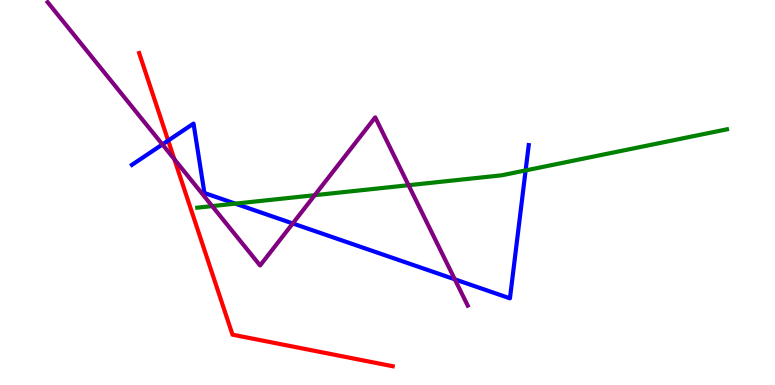[{'lines': ['blue', 'red'], 'intersections': [{'x': 2.17, 'y': 6.35}]}, {'lines': ['green', 'red'], 'intersections': []}, {'lines': ['purple', 'red'], 'intersections': [{'x': 2.25, 'y': 5.86}]}, {'lines': ['blue', 'green'], 'intersections': [{'x': 3.04, 'y': 4.71}, {'x': 6.78, 'y': 5.57}]}, {'lines': ['blue', 'purple'], 'intersections': [{'x': 2.1, 'y': 6.25}, {'x': 3.78, 'y': 4.2}, {'x': 5.87, 'y': 2.74}]}, {'lines': ['green', 'purple'], 'intersections': [{'x': 2.74, 'y': 4.65}, {'x': 4.06, 'y': 4.93}, {'x': 5.27, 'y': 5.19}]}]